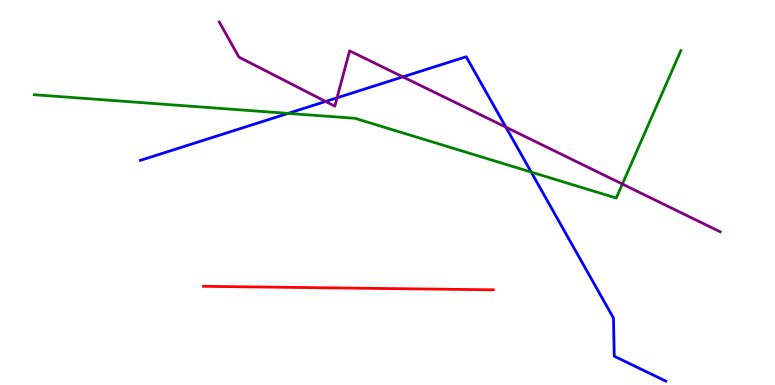[{'lines': ['blue', 'red'], 'intersections': []}, {'lines': ['green', 'red'], 'intersections': []}, {'lines': ['purple', 'red'], 'intersections': []}, {'lines': ['blue', 'green'], 'intersections': [{'x': 3.72, 'y': 7.05}, {'x': 6.85, 'y': 5.53}]}, {'lines': ['blue', 'purple'], 'intersections': [{'x': 4.2, 'y': 7.36}, {'x': 4.35, 'y': 7.46}, {'x': 5.2, 'y': 8.0}, {'x': 6.53, 'y': 6.7}]}, {'lines': ['green', 'purple'], 'intersections': [{'x': 8.03, 'y': 5.22}]}]